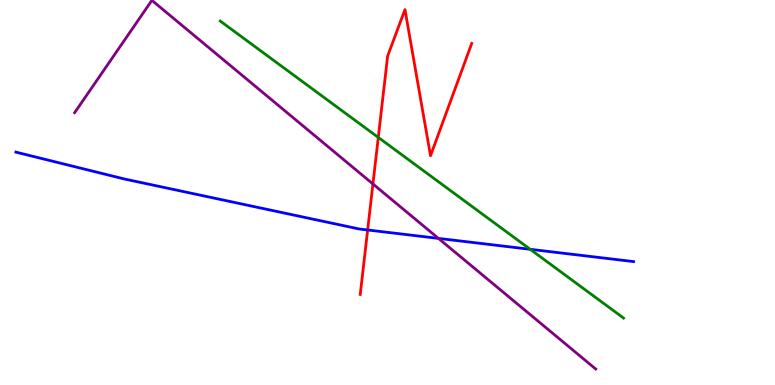[{'lines': ['blue', 'red'], 'intersections': [{'x': 4.74, 'y': 4.03}]}, {'lines': ['green', 'red'], 'intersections': [{'x': 4.88, 'y': 6.43}]}, {'lines': ['purple', 'red'], 'intersections': [{'x': 4.81, 'y': 5.22}]}, {'lines': ['blue', 'green'], 'intersections': [{'x': 6.84, 'y': 3.52}]}, {'lines': ['blue', 'purple'], 'intersections': [{'x': 5.66, 'y': 3.81}]}, {'lines': ['green', 'purple'], 'intersections': []}]